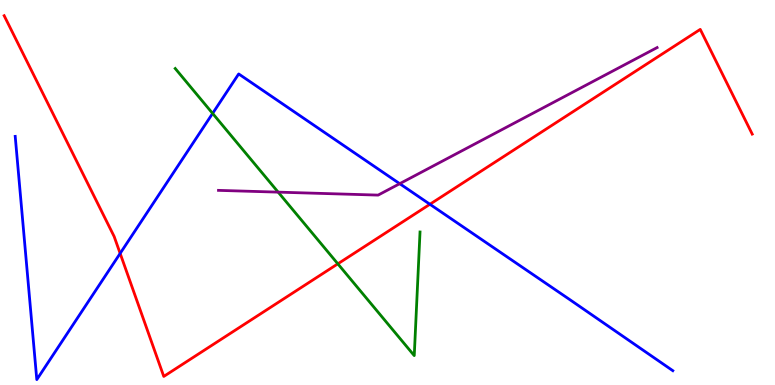[{'lines': ['blue', 'red'], 'intersections': [{'x': 1.55, 'y': 3.42}, {'x': 5.55, 'y': 4.69}]}, {'lines': ['green', 'red'], 'intersections': [{'x': 4.36, 'y': 3.15}]}, {'lines': ['purple', 'red'], 'intersections': []}, {'lines': ['blue', 'green'], 'intersections': [{'x': 2.74, 'y': 7.05}]}, {'lines': ['blue', 'purple'], 'intersections': [{'x': 5.16, 'y': 5.23}]}, {'lines': ['green', 'purple'], 'intersections': [{'x': 3.59, 'y': 5.01}]}]